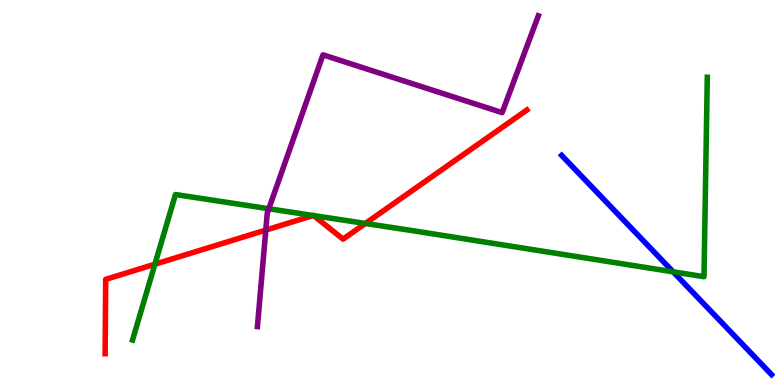[{'lines': ['blue', 'red'], 'intersections': []}, {'lines': ['green', 'red'], 'intersections': [{'x': 2.0, 'y': 3.14}, {'x': 4.04, 'y': 4.4}, {'x': 4.05, 'y': 4.4}, {'x': 4.71, 'y': 4.2}]}, {'lines': ['purple', 'red'], 'intersections': [{'x': 3.43, 'y': 4.02}]}, {'lines': ['blue', 'green'], 'intersections': [{'x': 8.69, 'y': 2.94}]}, {'lines': ['blue', 'purple'], 'intersections': []}, {'lines': ['green', 'purple'], 'intersections': [{'x': 3.47, 'y': 4.58}]}]